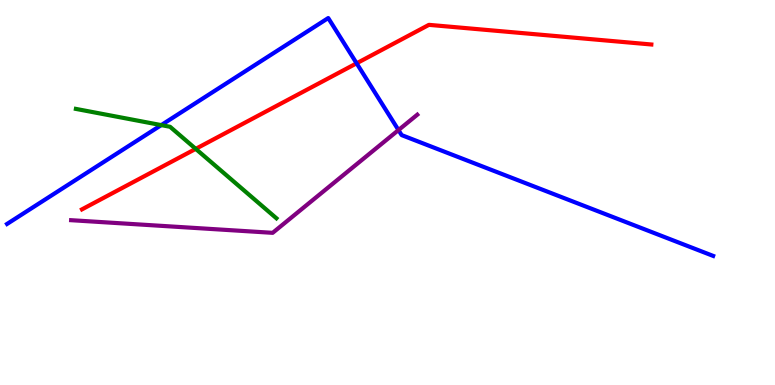[{'lines': ['blue', 'red'], 'intersections': [{'x': 4.6, 'y': 8.36}]}, {'lines': ['green', 'red'], 'intersections': [{'x': 2.53, 'y': 6.13}]}, {'lines': ['purple', 'red'], 'intersections': []}, {'lines': ['blue', 'green'], 'intersections': [{'x': 2.08, 'y': 6.75}]}, {'lines': ['blue', 'purple'], 'intersections': [{'x': 5.14, 'y': 6.62}]}, {'lines': ['green', 'purple'], 'intersections': []}]